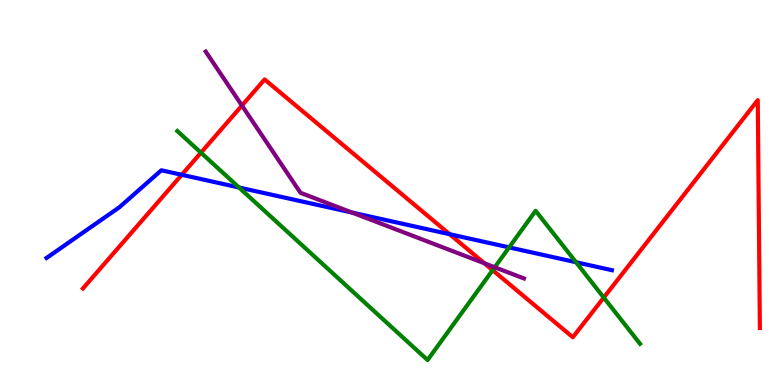[{'lines': ['blue', 'red'], 'intersections': [{'x': 2.35, 'y': 5.46}, {'x': 5.8, 'y': 3.92}]}, {'lines': ['green', 'red'], 'intersections': [{'x': 2.59, 'y': 6.03}, {'x': 6.36, 'y': 2.98}, {'x': 7.79, 'y': 2.27}]}, {'lines': ['purple', 'red'], 'intersections': [{'x': 3.12, 'y': 7.26}, {'x': 6.25, 'y': 3.16}]}, {'lines': ['blue', 'green'], 'intersections': [{'x': 3.08, 'y': 5.13}, {'x': 6.57, 'y': 3.57}, {'x': 7.43, 'y': 3.19}]}, {'lines': ['blue', 'purple'], 'intersections': [{'x': 4.54, 'y': 4.48}]}, {'lines': ['green', 'purple'], 'intersections': [{'x': 6.38, 'y': 3.06}]}]